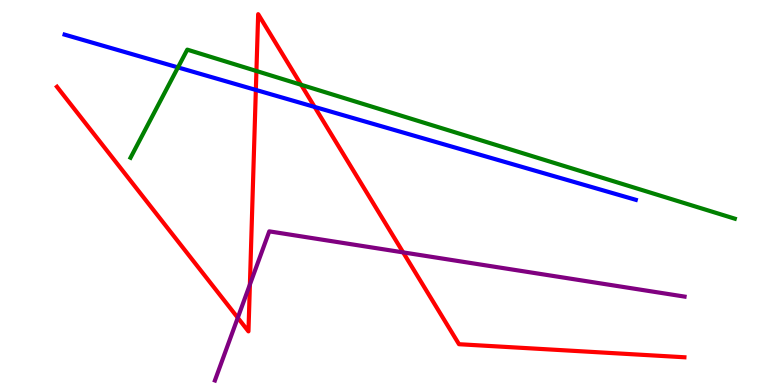[{'lines': ['blue', 'red'], 'intersections': [{'x': 3.3, 'y': 7.66}, {'x': 4.06, 'y': 7.22}]}, {'lines': ['green', 'red'], 'intersections': [{'x': 3.31, 'y': 8.16}, {'x': 3.89, 'y': 7.8}]}, {'lines': ['purple', 'red'], 'intersections': [{'x': 3.07, 'y': 1.75}, {'x': 3.22, 'y': 2.61}, {'x': 5.2, 'y': 3.44}]}, {'lines': ['blue', 'green'], 'intersections': [{'x': 2.3, 'y': 8.25}]}, {'lines': ['blue', 'purple'], 'intersections': []}, {'lines': ['green', 'purple'], 'intersections': []}]